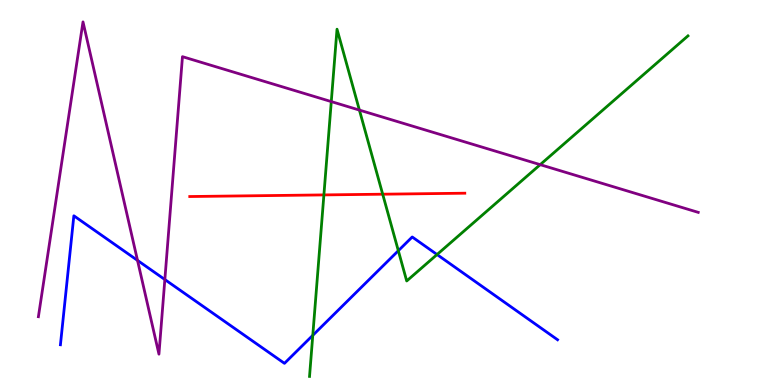[{'lines': ['blue', 'red'], 'intersections': []}, {'lines': ['green', 'red'], 'intersections': [{'x': 4.18, 'y': 4.94}, {'x': 4.94, 'y': 4.96}]}, {'lines': ['purple', 'red'], 'intersections': []}, {'lines': ['blue', 'green'], 'intersections': [{'x': 4.04, 'y': 1.29}, {'x': 5.14, 'y': 3.49}, {'x': 5.64, 'y': 3.39}]}, {'lines': ['blue', 'purple'], 'intersections': [{'x': 1.77, 'y': 3.24}, {'x': 2.13, 'y': 2.74}]}, {'lines': ['green', 'purple'], 'intersections': [{'x': 4.27, 'y': 7.36}, {'x': 4.64, 'y': 7.14}, {'x': 6.97, 'y': 5.72}]}]